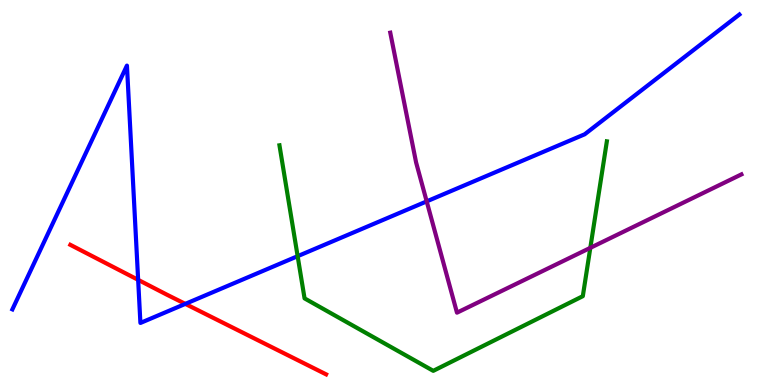[{'lines': ['blue', 'red'], 'intersections': [{'x': 1.78, 'y': 2.73}, {'x': 2.39, 'y': 2.11}]}, {'lines': ['green', 'red'], 'intersections': []}, {'lines': ['purple', 'red'], 'intersections': []}, {'lines': ['blue', 'green'], 'intersections': [{'x': 3.84, 'y': 3.35}]}, {'lines': ['blue', 'purple'], 'intersections': [{'x': 5.51, 'y': 4.77}]}, {'lines': ['green', 'purple'], 'intersections': [{'x': 7.62, 'y': 3.56}]}]